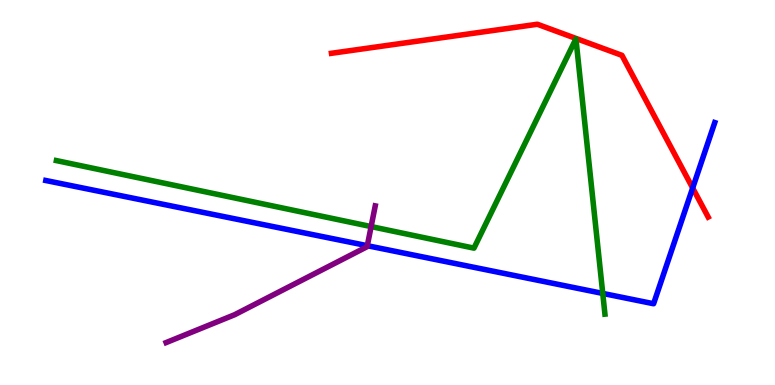[{'lines': ['blue', 'red'], 'intersections': [{'x': 8.94, 'y': 5.12}]}, {'lines': ['green', 'red'], 'intersections': []}, {'lines': ['purple', 'red'], 'intersections': []}, {'lines': ['blue', 'green'], 'intersections': [{'x': 7.78, 'y': 2.38}]}, {'lines': ['blue', 'purple'], 'intersections': [{'x': 4.74, 'y': 3.62}]}, {'lines': ['green', 'purple'], 'intersections': [{'x': 4.79, 'y': 4.11}]}]